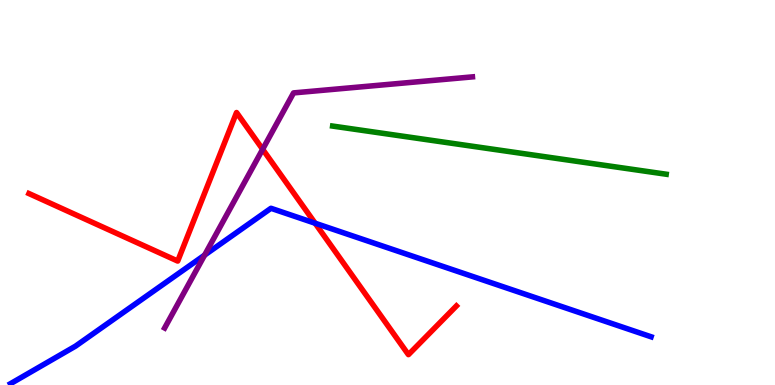[{'lines': ['blue', 'red'], 'intersections': [{'x': 4.07, 'y': 4.2}]}, {'lines': ['green', 'red'], 'intersections': []}, {'lines': ['purple', 'red'], 'intersections': [{'x': 3.39, 'y': 6.12}]}, {'lines': ['blue', 'green'], 'intersections': []}, {'lines': ['blue', 'purple'], 'intersections': [{'x': 2.64, 'y': 3.37}]}, {'lines': ['green', 'purple'], 'intersections': []}]